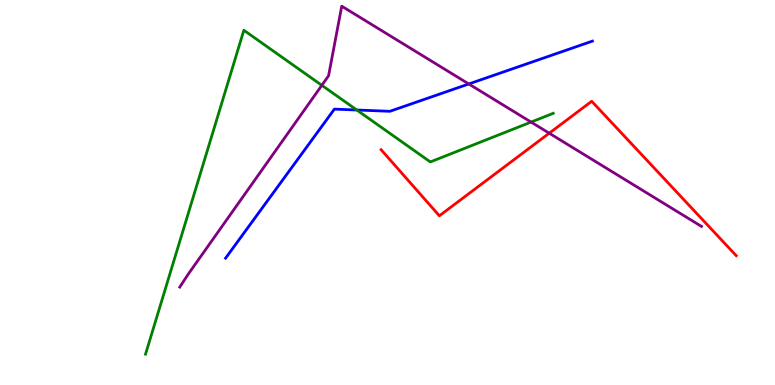[{'lines': ['blue', 'red'], 'intersections': []}, {'lines': ['green', 'red'], 'intersections': []}, {'lines': ['purple', 'red'], 'intersections': [{'x': 7.09, 'y': 6.54}]}, {'lines': ['blue', 'green'], 'intersections': [{'x': 4.6, 'y': 7.14}]}, {'lines': ['blue', 'purple'], 'intersections': [{'x': 6.05, 'y': 7.82}]}, {'lines': ['green', 'purple'], 'intersections': [{'x': 4.15, 'y': 7.78}, {'x': 6.85, 'y': 6.83}]}]